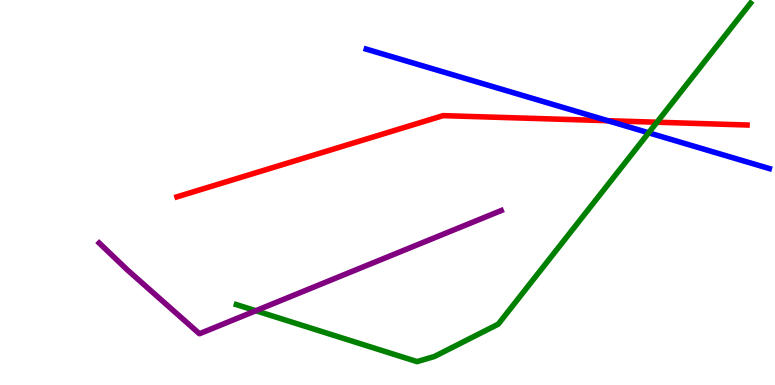[{'lines': ['blue', 'red'], 'intersections': [{'x': 7.84, 'y': 6.86}]}, {'lines': ['green', 'red'], 'intersections': [{'x': 8.48, 'y': 6.83}]}, {'lines': ['purple', 'red'], 'intersections': []}, {'lines': ['blue', 'green'], 'intersections': [{'x': 8.37, 'y': 6.55}]}, {'lines': ['blue', 'purple'], 'intersections': []}, {'lines': ['green', 'purple'], 'intersections': [{'x': 3.3, 'y': 1.93}]}]